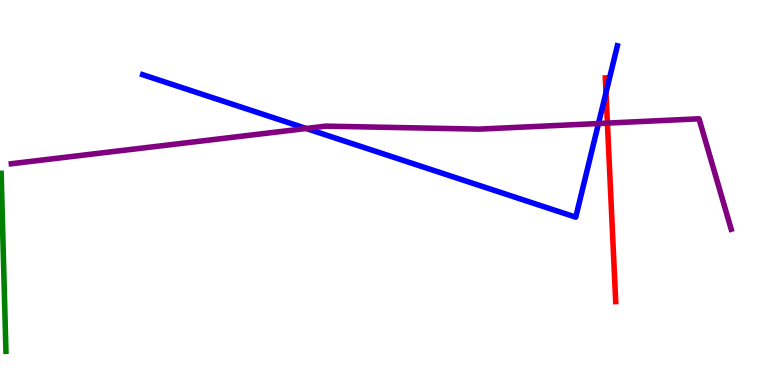[{'lines': ['blue', 'red'], 'intersections': [{'x': 7.82, 'y': 7.59}]}, {'lines': ['green', 'red'], 'intersections': []}, {'lines': ['purple', 'red'], 'intersections': [{'x': 7.84, 'y': 6.8}]}, {'lines': ['blue', 'green'], 'intersections': []}, {'lines': ['blue', 'purple'], 'intersections': [{'x': 3.95, 'y': 6.66}, {'x': 7.72, 'y': 6.79}]}, {'lines': ['green', 'purple'], 'intersections': []}]